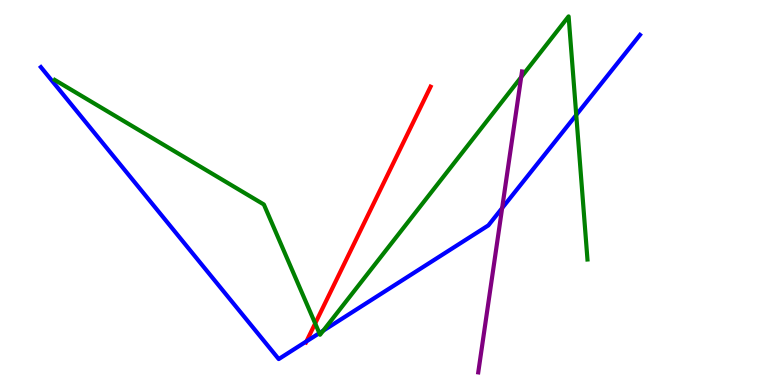[{'lines': ['blue', 'red'], 'intersections': [{'x': 3.95, 'y': 1.13}]}, {'lines': ['green', 'red'], 'intersections': [{'x': 4.07, 'y': 1.6}]}, {'lines': ['purple', 'red'], 'intersections': []}, {'lines': ['blue', 'green'], 'intersections': [{'x': 4.12, 'y': 1.35}, {'x': 4.17, 'y': 1.41}, {'x': 7.44, 'y': 7.01}]}, {'lines': ['blue', 'purple'], 'intersections': [{'x': 6.48, 'y': 4.6}]}, {'lines': ['green', 'purple'], 'intersections': [{'x': 6.72, 'y': 8.0}]}]